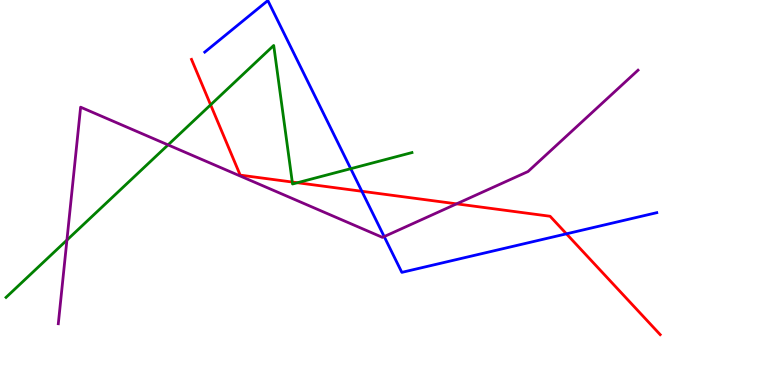[{'lines': ['blue', 'red'], 'intersections': [{'x': 4.67, 'y': 5.03}, {'x': 7.31, 'y': 3.93}]}, {'lines': ['green', 'red'], 'intersections': [{'x': 2.72, 'y': 7.28}, {'x': 3.77, 'y': 5.27}, {'x': 3.84, 'y': 5.25}]}, {'lines': ['purple', 'red'], 'intersections': [{'x': 5.89, 'y': 4.71}]}, {'lines': ['blue', 'green'], 'intersections': [{'x': 4.53, 'y': 5.62}]}, {'lines': ['blue', 'purple'], 'intersections': [{'x': 4.96, 'y': 3.86}]}, {'lines': ['green', 'purple'], 'intersections': [{'x': 0.864, 'y': 3.76}, {'x': 2.17, 'y': 6.24}]}]